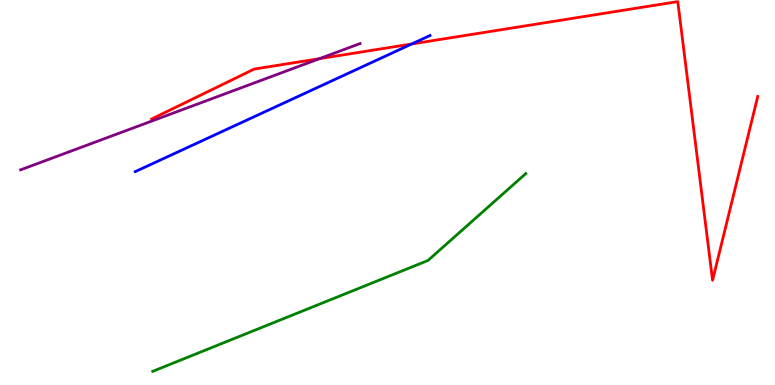[{'lines': ['blue', 'red'], 'intersections': [{'x': 5.31, 'y': 8.86}]}, {'lines': ['green', 'red'], 'intersections': []}, {'lines': ['purple', 'red'], 'intersections': [{'x': 4.12, 'y': 8.48}]}, {'lines': ['blue', 'green'], 'intersections': []}, {'lines': ['blue', 'purple'], 'intersections': []}, {'lines': ['green', 'purple'], 'intersections': []}]